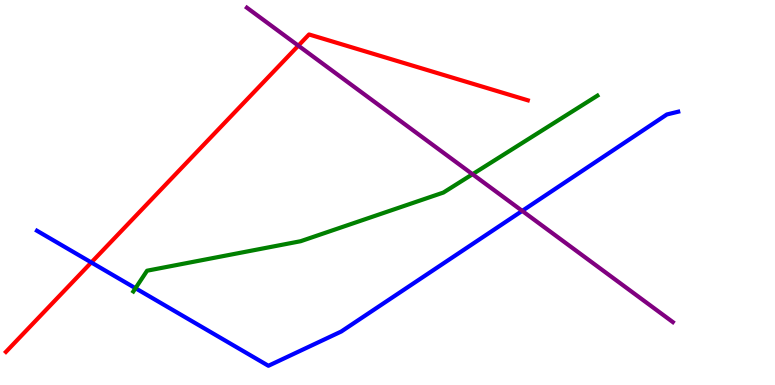[{'lines': ['blue', 'red'], 'intersections': [{'x': 1.18, 'y': 3.18}]}, {'lines': ['green', 'red'], 'intersections': []}, {'lines': ['purple', 'red'], 'intersections': [{'x': 3.85, 'y': 8.81}]}, {'lines': ['blue', 'green'], 'intersections': [{'x': 1.75, 'y': 2.51}]}, {'lines': ['blue', 'purple'], 'intersections': [{'x': 6.74, 'y': 4.52}]}, {'lines': ['green', 'purple'], 'intersections': [{'x': 6.1, 'y': 5.47}]}]